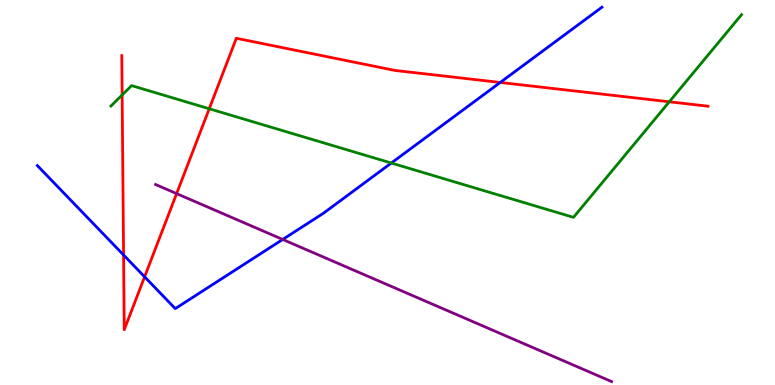[{'lines': ['blue', 'red'], 'intersections': [{'x': 1.59, 'y': 3.38}, {'x': 1.87, 'y': 2.81}, {'x': 6.45, 'y': 7.86}]}, {'lines': ['green', 'red'], 'intersections': [{'x': 1.58, 'y': 7.53}, {'x': 2.7, 'y': 7.18}, {'x': 8.64, 'y': 7.36}]}, {'lines': ['purple', 'red'], 'intersections': [{'x': 2.28, 'y': 4.97}]}, {'lines': ['blue', 'green'], 'intersections': [{'x': 5.05, 'y': 5.77}]}, {'lines': ['blue', 'purple'], 'intersections': [{'x': 3.65, 'y': 3.78}]}, {'lines': ['green', 'purple'], 'intersections': []}]